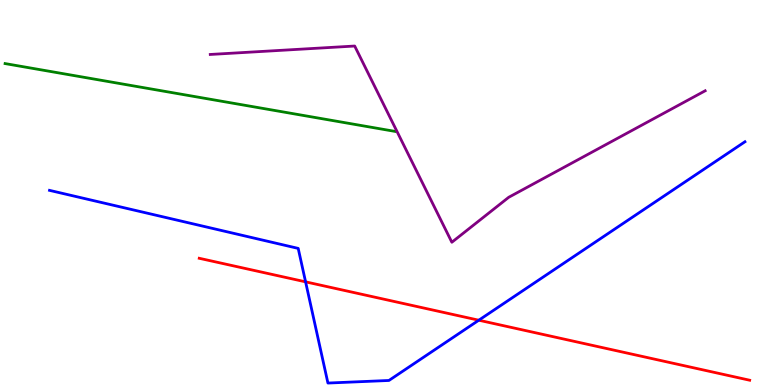[{'lines': ['blue', 'red'], 'intersections': [{'x': 3.94, 'y': 2.68}, {'x': 6.18, 'y': 1.68}]}, {'lines': ['green', 'red'], 'intersections': []}, {'lines': ['purple', 'red'], 'intersections': []}, {'lines': ['blue', 'green'], 'intersections': []}, {'lines': ['blue', 'purple'], 'intersections': []}, {'lines': ['green', 'purple'], 'intersections': []}]